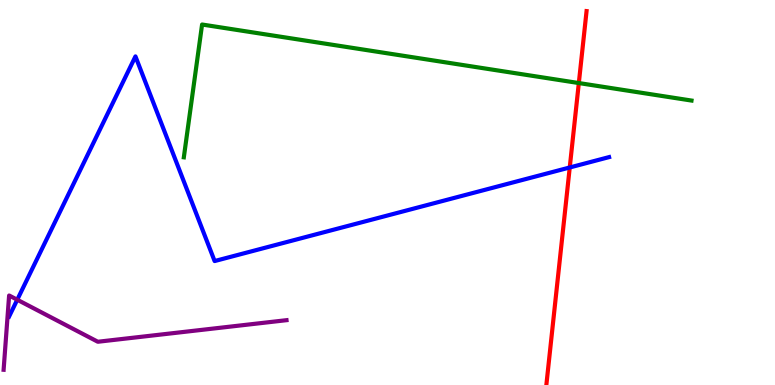[{'lines': ['blue', 'red'], 'intersections': [{'x': 7.35, 'y': 5.65}]}, {'lines': ['green', 'red'], 'intersections': [{'x': 7.47, 'y': 7.84}]}, {'lines': ['purple', 'red'], 'intersections': []}, {'lines': ['blue', 'green'], 'intersections': []}, {'lines': ['blue', 'purple'], 'intersections': [{'x': 0.223, 'y': 2.21}]}, {'lines': ['green', 'purple'], 'intersections': []}]